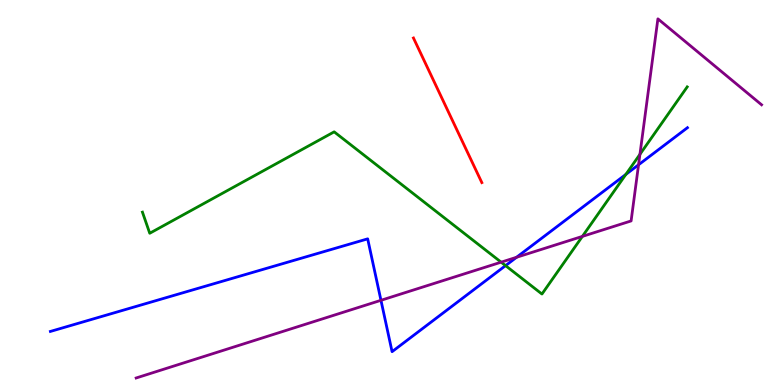[{'lines': ['blue', 'red'], 'intersections': []}, {'lines': ['green', 'red'], 'intersections': []}, {'lines': ['purple', 'red'], 'intersections': []}, {'lines': ['blue', 'green'], 'intersections': [{'x': 6.52, 'y': 3.1}, {'x': 8.08, 'y': 5.47}]}, {'lines': ['blue', 'purple'], 'intersections': [{'x': 4.92, 'y': 2.2}, {'x': 6.67, 'y': 3.32}, {'x': 8.24, 'y': 5.72}]}, {'lines': ['green', 'purple'], 'intersections': [{'x': 6.47, 'y': 3.19}, {'x': 7.51, 'y': 3.86}, {'x': 8.26, 'y': 5.99}]}]